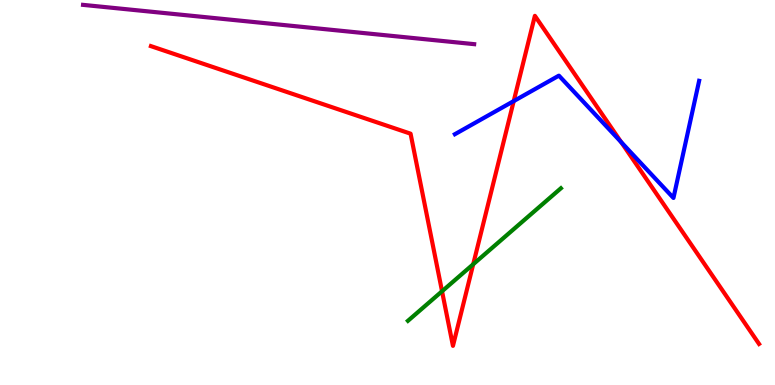[{'lines': ['blue', 'red'], 'intersections': [{'x': 6.63, 'y': 7.37}, {'x': 8.01, 'y': 6.31}]}, {'lines': ['green', 'red'], 'intersections': [{'x': 5.7, 'y': 2.43}, {'x': 6.11, 'y': 3.14}]}, {'lines': ['purple', 'red'], 'intersections': []}, {'lines': ['blue', 'green'], 'intersections': []}, {'lines': ['blue', 'purple'], 'intersections': []}, {'lines': ['green', 'purple'], 'intersections': []}]